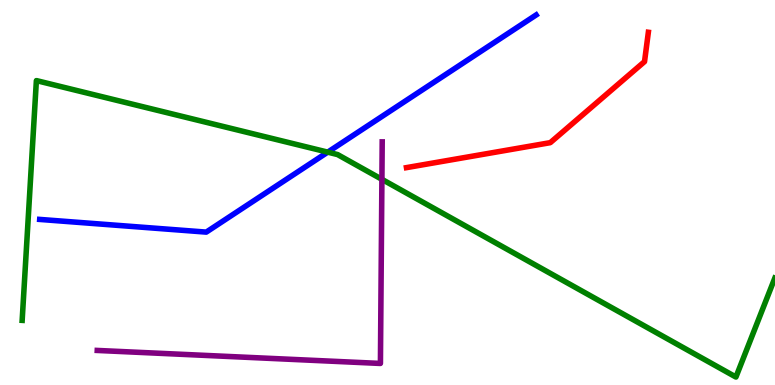[{'lines': ['blue', 'red'], 'intersections': []}, {'lines': ['green', 'red'], 'intersections': []}, {'lines': ['purple', 'red'], 'intersections': []}, {'lines': ['blue', 'green'], 'intersections': [{'x': 4.23, 'y': 6.05}]}, {'lines': ['blue', 'purple'], 'intersections': []}, {'lines': ['green', 'purple'], 'intersections': [{'x': 4.93, 'y': 5.34}]}]